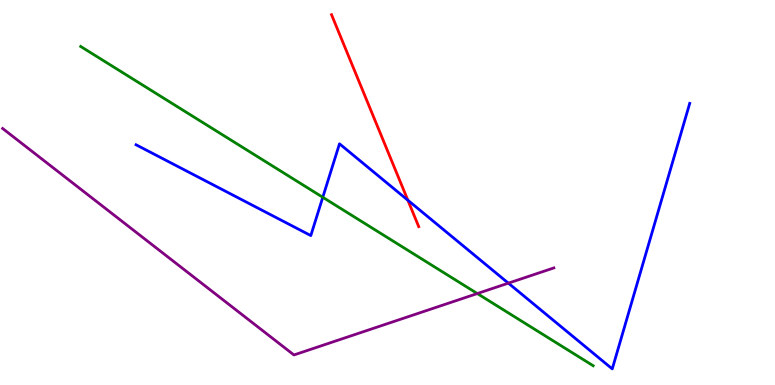[{'lines': ['blue', 'red'], 'intersections': [{'x': 5.26, 'y': 4.8}]}, {'lines': ['green', 'red'], 'intersections': []}, {'lines': ['purple', 'red'], 'intersections': []}, {'lines': ['blue', 'green'], 'intersections': [{'x': 4.16, 'y': 4.88}]}, {'lines': ['blue', 'purple'], 'intersections': [{'x': 6.56, 'y': 2.65}]}, {'lines': ['green', 'purple'], 'intersections': [{'x': 6.16, 'y': 2.38}]}]